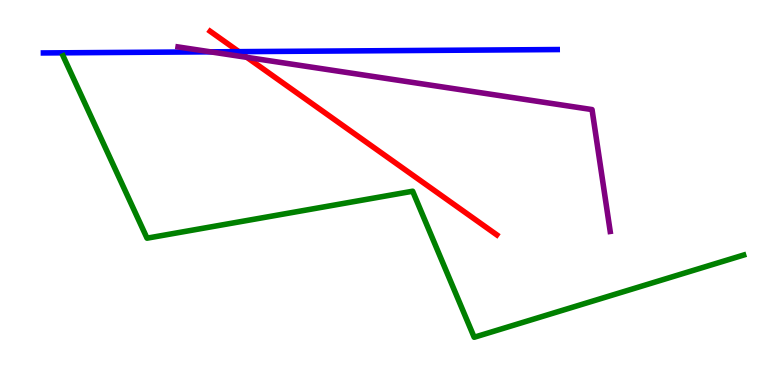[{'lines': ['blue', 'red'], 'intersections': [{'x': 3.08, 'y': 8.66}]}, {'lines': ['green', 'red'], 'intersections': []}, {'lines': ['purple', 'red'], 'intersections': [{'x': 3.19, 'y': 8.51}]}, {'lines': ['blue', 'green'], 'intersections': []}, {'lines': ['blue', 'purple'], 'intersections': [{'x': 2.72, 'y': 8.65}]}, {'lines': ['green', 'purple'], 'intersections': []}]